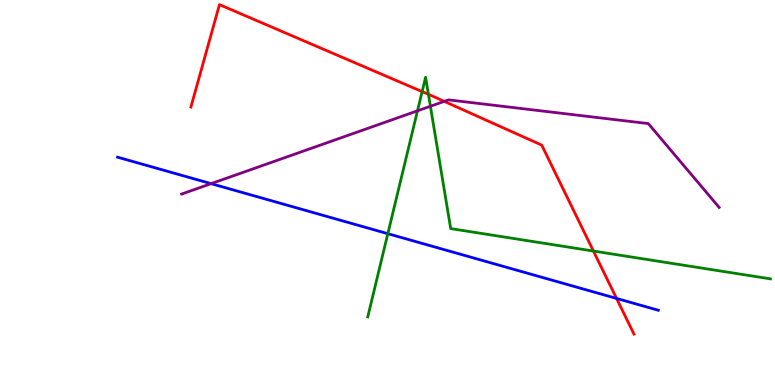[{'lines': ['blue', 'red'], 'intersections': [{'x': 7.96, 'y': 2.25}]}, {'lines': ['green', 'red'], 'intersections': [{'x': 5.45, 'y': 7.62}, {'x': 5.53, 'y': 7.55}, {'x': 7.66, 'y': 3.48}]}, {'lines': ['purple', 'red'], 'intersections': [{'x': 5.73, 'y': 7.37}]}, {'lines': ['blue', 'green'], 'intersections': [{'x': 5.0, 'y': 3.93}]}, {'lines': ['blue', 'purple'], 'intersections': [{'x': 2.72, 'y': 5.23}]}, {'lines': ['green', 'purple'], 'intersections': [{'x': 5.39, 'y': 7.12}, {'x': 5.55, 'y': 7.24}]}]